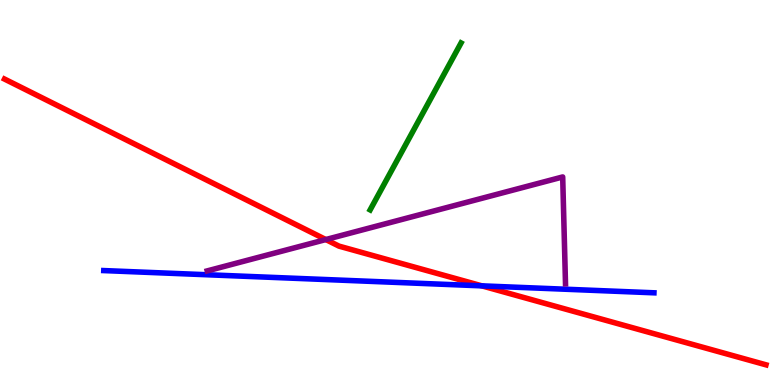[{'lines': ['blue', 'red'], 'intersections': [{'x': 6.22, 'y': 2.58}]}, {'lines': ['green', 'red'], 'intersections': []}, {'lines': ['purple', 'red'], 'intersections': [{'x': 4.2, 'y': 3.78}]}, {'lines': ['blue', 'green'], 'intersections': []}, {'lines': ['blue', 'purple'], 'intersections': []}, {'lines': ['green', 'purple'], 'intersections': []}]